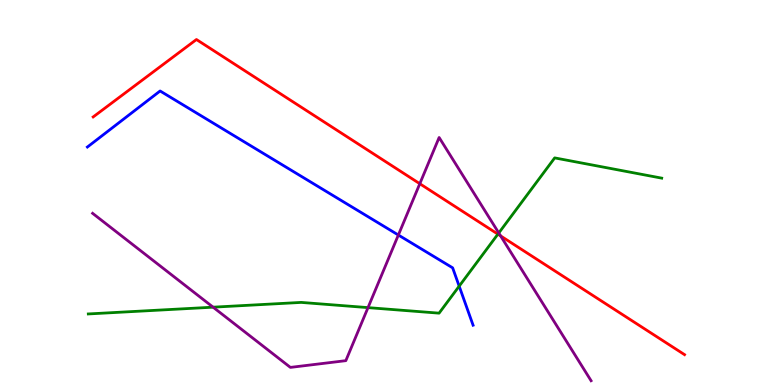[{'lines': ['blue', 'red'], 'intersections': []}, {'lines': ['green', 'red'], 'intersections': [{'x': 6.42, 'y': 3.92}]}, {'lines': ['purple', 'red'], 'intersections': [{'x': 5.42, 'y': 5.23}, {'x': 6.46, 'y': 3.87}]}, {'lines': ['blue', 'green'], 'intersections': [{'x': 5.92, 'y': 2.57}]}, {'lines': ['blue', 'purple'], 'intersections': [{'x': 5.14, 'y': 3.9}]}, {'lines': ['green', 'purple'], 'intersections': [{'x': 2.75, 'y': 2.02}, {'x': 4.75, 'y': 2.01}, {'x': 6.44, 'y': 3.95}]}]